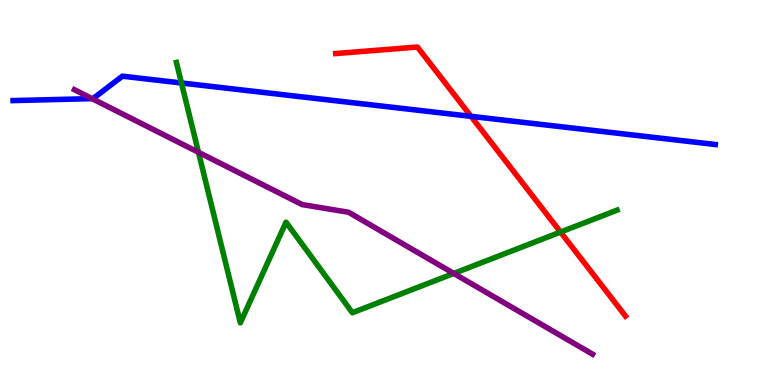[{'lines': ['blue', 'red'], 'intersections': [{'x': 6.08, 'y': 6.98}]}, {'lines': ['green', 'red'], 'intersections': [{'x': 7.23, 'y': 3.97}]}, {'lines': ['purple', 'red'], 'intersections': []}, {'lines': ['blue', 'green'], 'intersections': [{'x': 2.34, 'y': 7.84}]}, {'lines': ['blue', 'purple'], 'intersections': [{'x': 1.19, 'y': 7.44}]}, {'lines': ['green', 'purple'], 'intersections': [{'x': 2.56, 'y': 6.04}, {'x': 5.85, 'y': 2.9}]}]